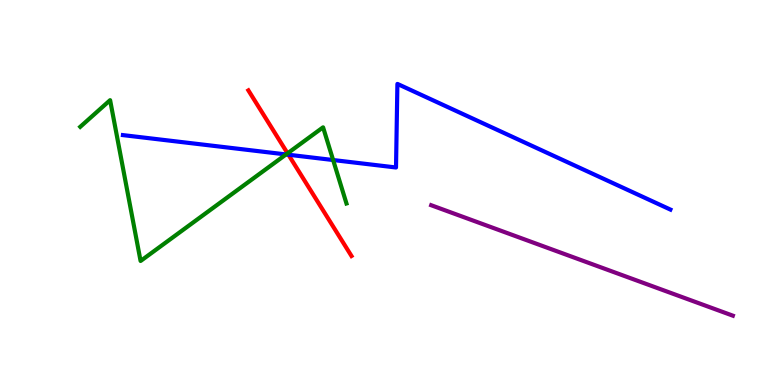[{'lines': ['blue', 'red'], 'intersections': [{'x': 3.72, 'y': 5.98}]}, {'lines': ['green', 'red'], 'intersections': [{'x': 3.71, 'y': 6.02}]}, {'lines': ['purple', 'red'], 'intersections': []}, {'lines': ['blue', 'green'], 'intersections': [{'x': 3.69, 'y': 5.99}, {'x': 4.3, 'y': 5.84}]}, {'lines': ['blue', 'purple'], 'intersections': []}, {'lines': ['green', 'purple'], 'intersections': []}]